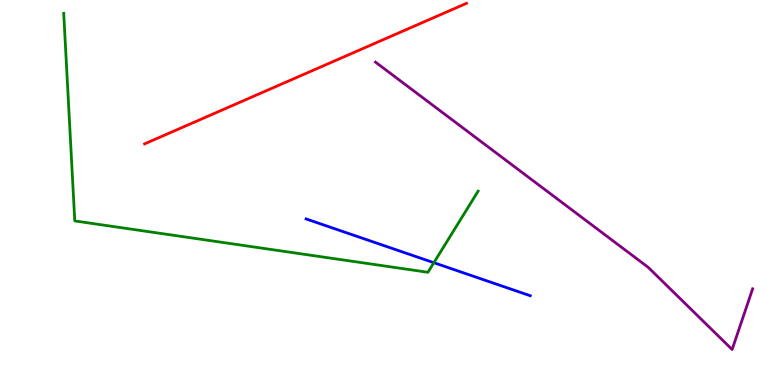[{'lines': ['blue', 'red'], 'intersections': []}, {'lines': ['green', 'red'], 'intersections': []}, {'lines': ['purple', 'red'], 'intersections': []}, {'lines': ['blue', 'green'], 'intersections': [{'x': 5.6, 'y': 3.18}]}, {'lines': ['blue', 'purple'], 'intersections': []}, {'lines': ['green', 'purple'], 'intersections': []}]